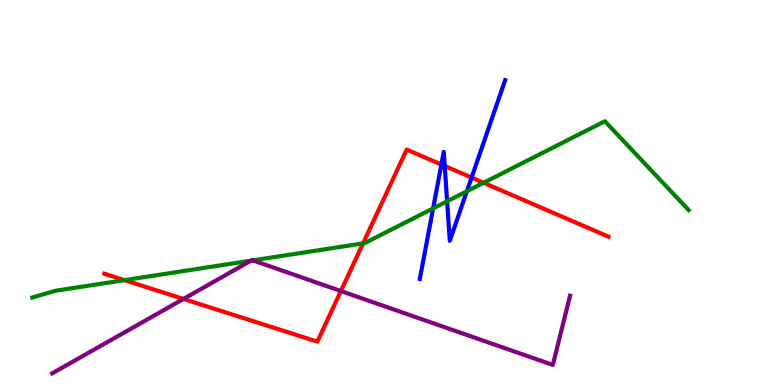[{'lines': ['blue', 'red'], 'intersections': [{'x': 5.7, 'y': 5.73}, {'x': 5.74, 'y': 5.69}, {'x': 6.09, 'y': 5.39}]}, {'lines': ['green', 'red'], 'intersections': [{'x': 1.61, 'y': 2.72}, {'x': 4.68, 'y': 3.68}, {'x': 6.24, 'y': 5.25}]}, {'lines': ['purple', 'red'], 'intersections': [{'x': 2.37, 'y': 2.23}, {'x': 4.4, 'y': 2.44}]}, {'lines': ['blue', 'green'], 'intersections': [{'x': 5.59, 'y': 4.59}, {'x': 5.77, 'y': 4.77}, {'x': 6.02, 'y': 5.03}]}, {'lines': ['blue', 'purple'], 'intersections': []}, {'lines': ['green', 'purple'], 'intersections': [{'x': 3.24, 'y': 3.23}, {'x': 3.26, 'y': 3.24}]}]